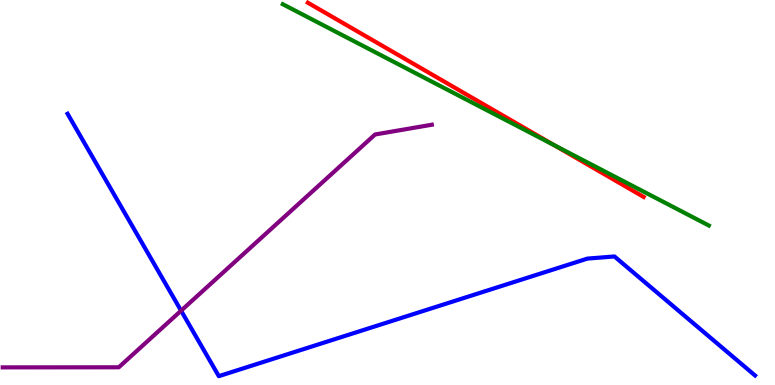[{'lines': ['blue', 'red'], 'intersections': []}, {'lines': ['green', 'red'], 'intersections': [{'x': 7.15, 'y': 6.23}]}, {'lines': ['purple', 'red'], 'intersections': []}, {'lines': ['blue', 'green'], 'intersections': []}, {'lines': ['blue', 'purple'], 'intersections': [{'x': 2.34, 'y': 1.93}]}, {'lines': ['green', 'purple'], 'intersections': []}]